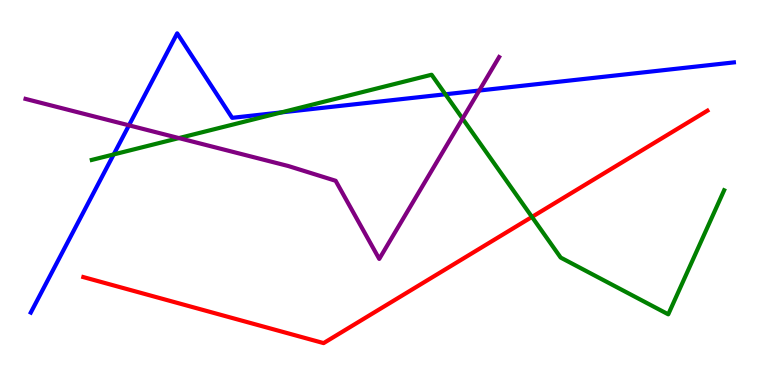[{'lines': ['blue', 'red'], 'intersections': []}, {'lines': ['green', 'red'], 'intersections': [{'x': 6.86, 'y': 4.37}]}, {'lines': ['purple', 'red'], 'intersections': []}, {'lines': ['blue', 'green'], 'intersections': [{'x': 1.47, 'y': 5.99}, {'x': 3.63, 'y': 7.08}, {'x': 5.75, 'y': 7.55}]}, {'lines': ['blue', 'purple'], 'intersections': [{'x': 1.66, 'y': 6.74}, {'x': 6.18, 'y': 7.65}]}, {'lines': ['green', 'purple'], 'intersections': [{'x': 2.31, 'y': 6.41}, {'x': 5.97, 'y': 6.92}]}]